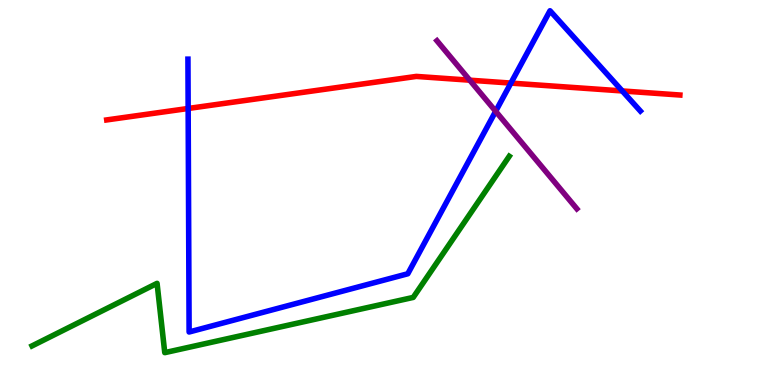[{'lines': ['blue', 'red'], 'intersections': [{'x': 2.43, 'y': 7.18}, {'x': 6.59, 'y': 7.84}, {'x': 8.03, 'y': 7.64}]}, {'lines': ['green', 'red'], 'intersections': []}, {'lines': ['purple', 'red'], 'intersections': [{'x': 6.06, 'y': 7.92}]}, {'lines': ['blue', 'green'], 'intersections': []}, {'lines': ['blue', 'purple'], 'intersections': [{'x': 6.4, 'y': 7.11}]}, {'lines': ['green', 'purple'], 'intersections': []}]